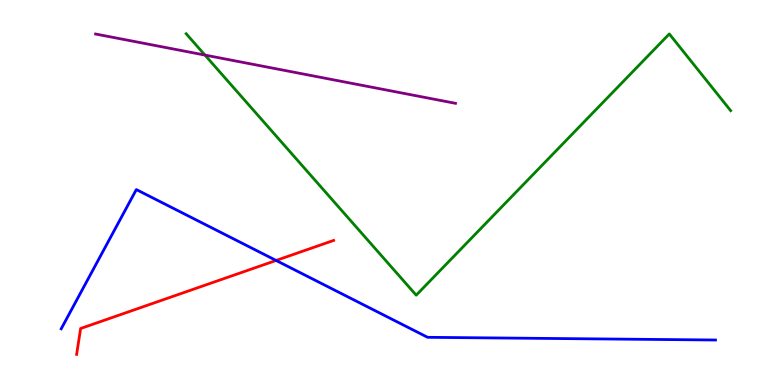[{'lines': ['blue', 'red'], 'intersections': [{'x': 3.56, 'y': 3.23}]}, {'lines': ['green', 'red'], 'intersections': []}, {'lines': ['purple', 'red'], 'intersections': []}, {'lines': ['blue', 'green'], 'intersections': []}, {'lines': ['blue', 'purple'], 'intersections': []}, {'lines': ['green', 'purple'], 'intersections': [{'x': 2.64, 'y': 8.57}]}]